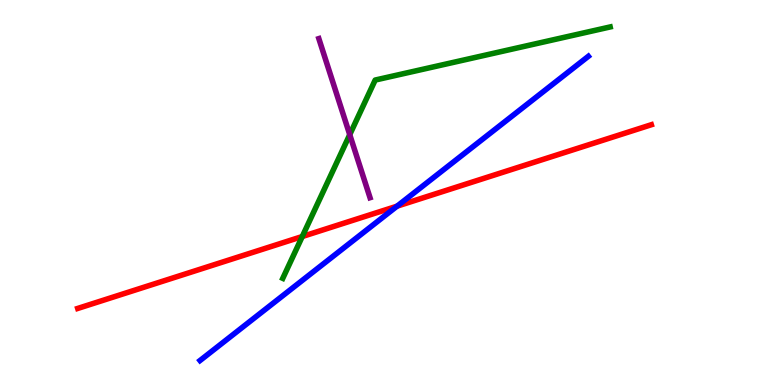[{'lines': ['blue', 'red'], 'intersections': [{'x': 5.12, 'y': 4.65}]}, {'lines': ['green', 'red'], 'intersections': [{'x': 3.9, 'y': 3.86}]}, {'lines': ['purple', 'red'], 'intersections': []}, {'lines': ['blue', 'green'], 'intersections': []}, {'lines': ['blue', 'purple'], 'intersections': []}, {'lines': ['green', 'purple'], 'intersections': [{'x': 4.51, 'y': 6.5}]}]